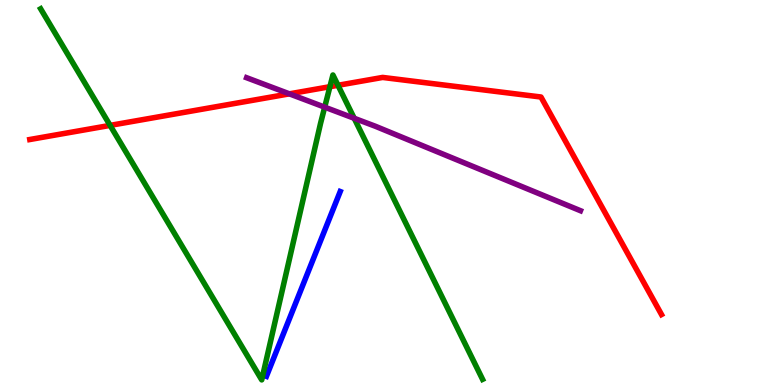[{'lines': ['blue', 'red'], 'intersections': []}, {'lines': ['green', 'red'], 'intersections': [{'x': 1.42, 'y': 6.74}, {'x': 4.26, 'y': 7.75}, {'x': 4.36, 'y': 7.78}]}, {'lines': ['purple', 'red'], 'intersections': [{'x': 3.73, 'y': 7.56}]}, {'lines': ['blue', 'green'], 'intersections': []}, {'lines': ['blue', 'purple'], 'intersections': []}, {'lines': ['green', 'purple'], 'intersections': [{'x': 4.19, 'y': 7.22}, {'x': 4.57, 'y': 6.93}]}]